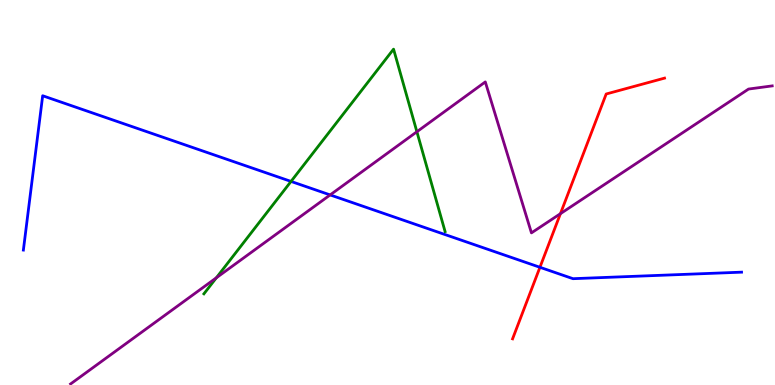[{'lines': ['blue', 'red'], 'intersections': [{'x': 6.97, 'y': 3.06}]}, {'lines': ['green', 'red'], 'intersections': []}, {'lines': ['purple', 'red'], 'intersections': [{'x': 7.23, 'y': 4.45}]}, {'lines': ['blue', 'green'], 'intersections': [{'x': 3.76, 'y': 5.29}]}, {'lines': ['blue', 'purple'], 'intersections': [{'x': 4.26, 'y': 4.94}]}, {'lines': ['green', 'purple'], 'intersections': [{'x': 2.79, 'y': 2.78}, {'x': 5.38, 'y': 6.58}]}]